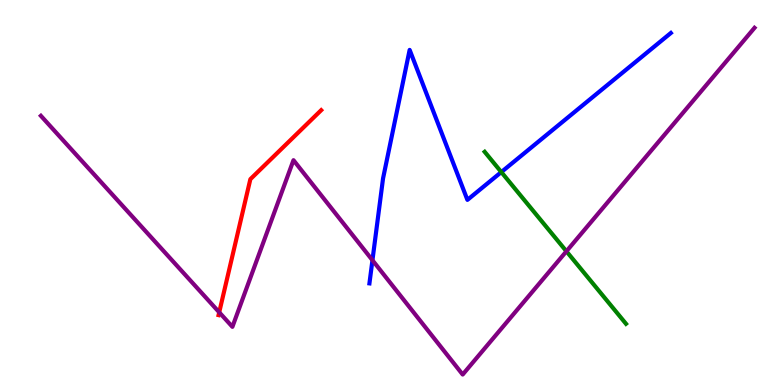[{'lines': ['blue', 'red'], 'intersections': []}, {'lines': ['green', 'red'], 'intersections': []}, {'lines': ['purple', 'red'], 'intersections': [{'x': 2.83, 'y': 1.89}]}, {'lines': ['blue', 'green'], 'intersections': [{'x': 6.47, 'y': 5.53}]}, {'lines': ['blue', 'purple'], 'intersections': [{'x': 4.81, 'y': 3.24}]}, {'lines': ['green', 'purple'], 'intersections': [{'x': 7.31, 'y': 3.47}]}]